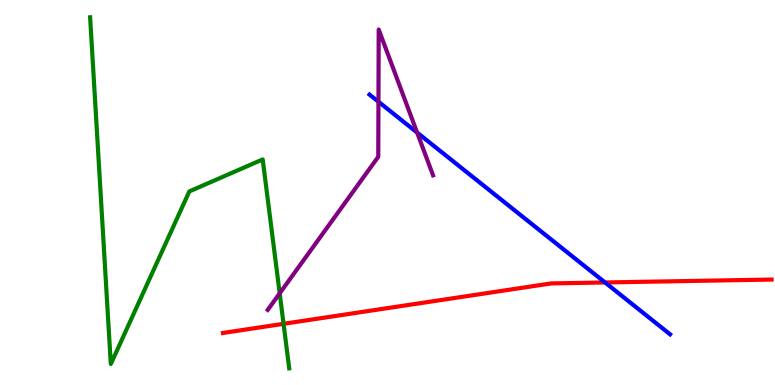[{'lines': ['blue', 'red'], 'intersections': [{'x': 7.81, 'y': 2.66}]}, {'lines': ['green', 'red'], 'intersections': [{'x': 3.66, 'y': 1.59}]}, {'lines': ['purple', 'red'], 'intersections': []}, {'lines': ['blue', 'green'], 'intersections': []}, {'lines': ['blue', 'purple'], 'intersections': [{'x': 4.88, 'y': 7.36}, {'x': 5.38, 'y': 6.56}]}, {'lines': ['green', 'purple'], 'intersections': [{'x': 3.61, 'y': 2.38}]}]